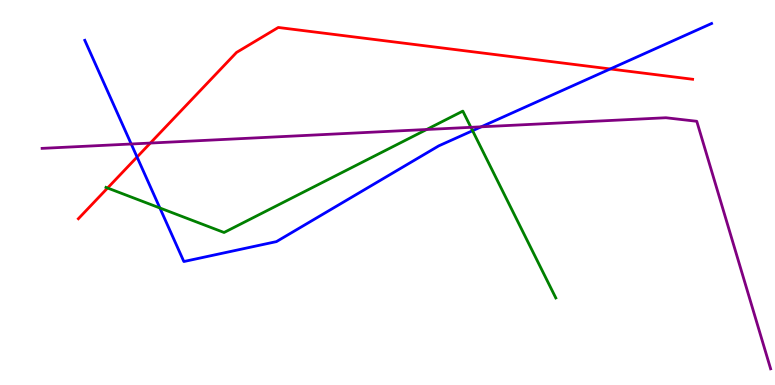[{'lines': ['blue', 'red'], 'intersections': [{'x': 1.77, 'y': 5.92}, {'x': 7.87, 'y': 8.21}]}, {'lines': ['green', 'red'], 'intersections': [{'x': 1.39, 'y': 5.12}]}, {'lines': ['purple', 'red'], 'intersections': [{'x': 1.94, 'y': 6.28}]}, {'lines': ['blue', 'green'], 'intersections': [{'x': 2.06, 'y': 4.6}, {'x': 6.1, 'y': 6.61}]}, {'lines': ['blue', 'purple'], 'intersections': [{'x': 1.69, 'y': 6.26}, {'x': 6.21, 'y': 6.71}]}, {'lines': ['green', 'purple'], 'intersections': [{'x': 5.5, 'y': 6.64}, {'x': 6.08, 'y': 6.69}]}]